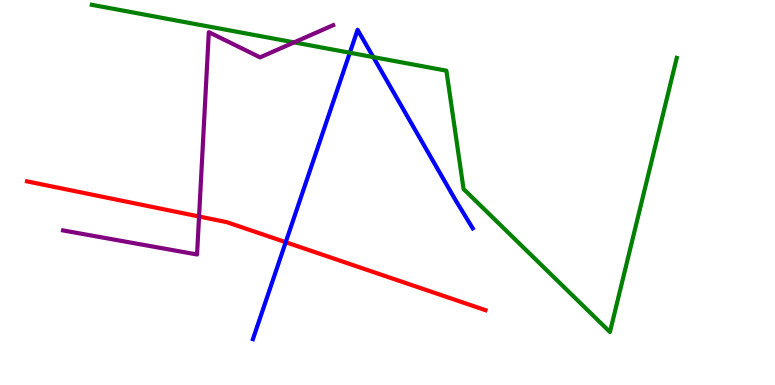[{'lines': ['blue', 'red'], 'intersections': [{'x': 3.69, 'y': 3.71}]}, {'lines': ['green', 'red'], 'intersections': []}, {'lines': ['purple', 'red'], 'intersections': [{'x': 2.57, 'y': 4.38}]}, {'lines': ['blue', 'green'], 'intersections': [{'x': 4.51, 'y': 8.63}, {'x': 4.82, 'y': 8.52}]}, {'lines': ['blue', 'purple'], 'intersections': []}, {'lines': ['green', 'purple'], 'intersections': [{'x': 3.79, 'y': 8.9}]}]